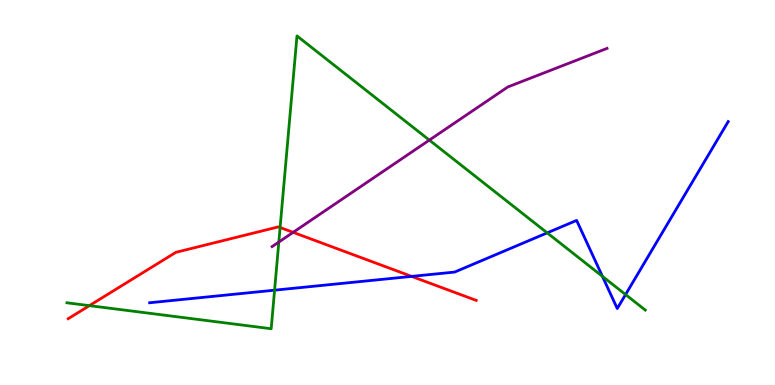[{'lines': ['blue', 'red'], 'intersections': [{'x': 5.31, 'y': 2.82}]}, {'lines': ['green', 'red'], 'intersections': [{'x': 1.15, 'y': 2.06}, {'x': 3.61, 'y': 4.09}]}, {'lines': ['purple', 'red'], 'intersections': [{'x': 3.78, 'y': 3.97}]}, {'lines': ['blue', 'green'], 'intersections': [{'x': 3.54, 'y': 2.46}, {'x': 7.06, 'y': 3.95}, {'x': 7.77, 'y': 2.82}, {'x': 8.07, 'y': 2.35}]}, {'lines': ['blue', 'purple'], 'intersections': []}, {'lines': ['green', 'purple'], 'intersections': [{'x': 3.6, 'y': 3.71}, {'x': 5.54, 'y': 6.36}]}]